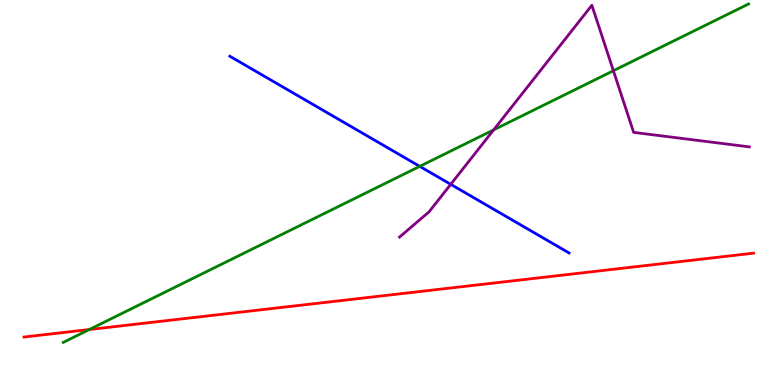[{'lines': ['blue', 'red'], 'intersections': []}, {'lines': ['green', 'red'], 'intersections': [{'x': 1.15, 'y': 1.44}]}, {'lines': ['purple', 'red'], 'intersections': []}, {'lines': ['blue', 'green'], 'intersections': [{'x': 5.42, 'y': 5.68}]}, {'lines': ['blue', 'purple'], 'intersections': [{'x': 5.82, 'y': 5.21}]}, {'lines': ['green', 'purple'], 'intersections': [{'x': 6.37, 'y': 6.63}, {'x': 7.91, 'y': 8.16}]}]